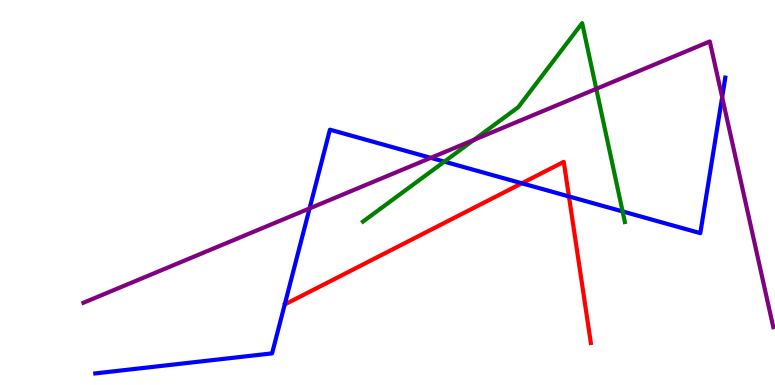[{'lines': ['blue', 'red'], 'intersections': [{'x': 6.73, 'y': 5.24}, {'x': 7.34, 'y': 4.9}]}, {'lines': ['green', 'red'], 'intersections': []}, {'lines': ['purple', 'red'], 'intersections': []}, {'lines': ['blue', 'green'], 'intersections': [{'x': 5.73, 'y': 5.8}, {'x': 8.03, 'y': 4.51}]}, {'lines': ['blue', 'purple'], 'intersections': [{'x': 3.99, 'y': 4.59}, {'x': 5.56, 'y': 5.9}, {'x': 9.32, 'y': 7.48}]}, {'lines': ['green', 'purple'], 'intersections': [{'x': 6.11, 'y': 6.37}, {'x': 7.69, 'y': 7.69}]}]